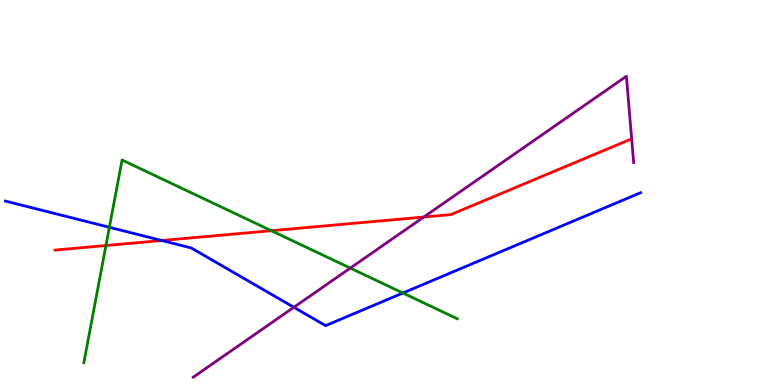[{'lines': ['blue', 'red'], 'intersections': [{'x': 2.09, 'y': 3.75}]}, {'lines': ['green', 'red'], 'intersections': [{'x': 1.37, 'y': 3.62}, {'x': 3.5, 'y': 4.01}]}, {'lines': ['purple', 'red'], 'intersections': [{'x': 5.47, 'y': 4.36}]}, {'lines': ['blue', 'green'], 'intersections': [{'x': 1.41, 'y': 4.1}, {'x': 5.2, 'y': 2.39}]}, {'lines': ['blue', 'purple'], 'intersections': [{'x': 3.79, 'y': 2.02}]}, {'lines': ['green', 'purple'], 'intersections': [{'x': 4.52, 'y': 3.04}]}]